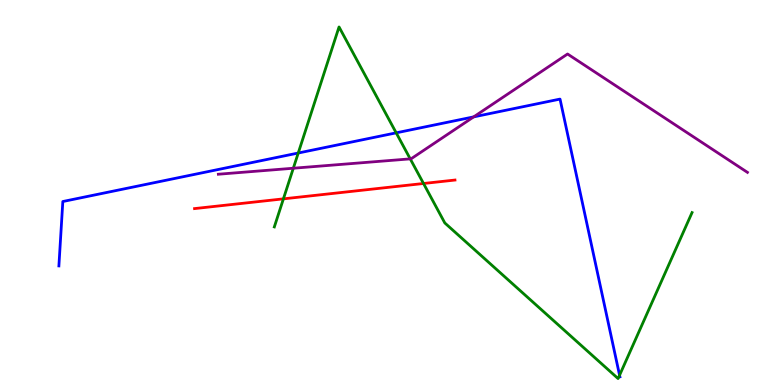[{'lines': ['blue', 'red'], 'intersections': []}, {'lines': ['green', 'red'], 'intersections': [{'x': 3.66, 'y': 4.83}, {'x': 5.46, 'y': 5.23}]}, {'lines': ['purple', 'red'], 'intersections': []}, {'lines': ['blue', 'green'], 'intersections': [{'x': 3.85, 'y': 6.03}, {'x': 5.11, 'y': 6.55}, {'x': 7.99, 'y': 0.254}]}, {'lines': ['blue', 'purple'], 'intersections': [{'x': 6.11, 'y': 6.96}]}, {'lines': ['green', 'purple'], 'intersections': [{'x': 3.78, 'y': 5.63}, {'x': 5.29, 'y': 5.87}]}]